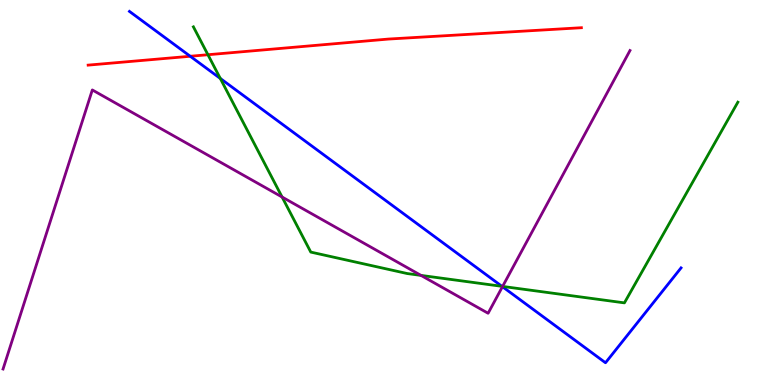[{'lines': ['blue', 'red'], 'intersections': [{'x': 2.45, 'y': 8.54}]}, {'lines': ['green', 'red'], 'intersections': [{'x': 2.68, 'y': 8.58}]}, {'lines': ['purple', 'red'], 'intersections': []}, {'lines': ['blue', 'green'], 'intersections': [{'x': 2.84, 'y': 7.96}, {'x': 6.48, 'y': 2.56}]}, {'lines': ['blue', 'purple'], 'intersections': [{'x': 6.48, 'y': 2.55}]}, {'lines': ['green', 'purple'], 'intersections': [{'x': 3.64, 'y': 4.88}, {'x': 5.43, 'y': 2.85}, {'x': 6.49, 'y': 2.56}]}]